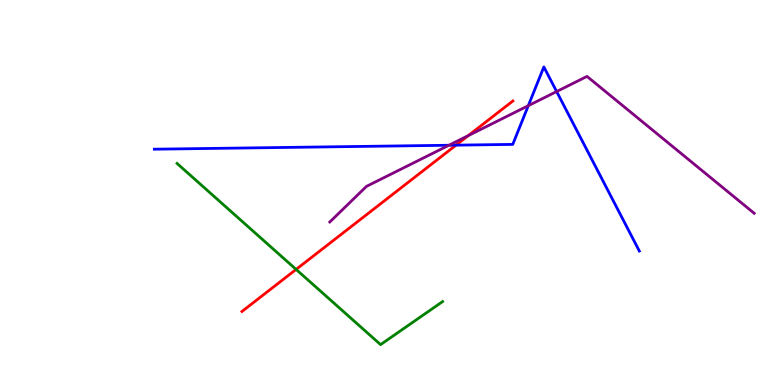[{'lines': ['blue', 'red'], 'intersections': [{'x': 5.88, 'y': 6.23}]}, {'lines': ['green', 'red'], 'intersections': [{'x': 3.82, 'y': 3.0}]}, {'lines': ['purple', 'red'], 'intersections': [{'x': 6.04, 'y': 6.48}]}, {'lines': ['blue', 'green'], 'intersections': []}, {'lines': ['blue', 'purple'], 'intersections': [{'x': 5.79, 'y': 6.23}, {'x': 6.82, 'y': 7.26}, {'x': 7.18, 'y': 7.62}]}, {'lines': ['green', 'purple'], 'intersections': []}]